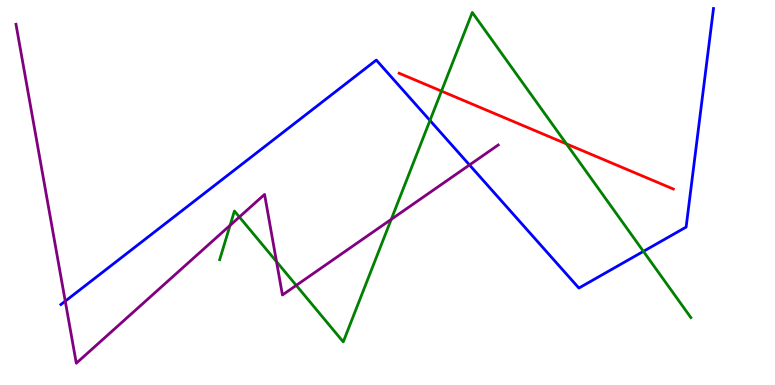[{'lines': ['blue', 'red'], 'intersections': []}, {'lines': ['green', 'red'], 'intersections': [{'x': 5.7, 'y': 7.63}, {'x': 7.31, 'y': 6.26}]}, {'lines': ['purple', 'red'], 'intersections': []}, {'lines': ['blue', 'green'], 'intersections': [{'x': 5.55, 'y': 6.87}, {'x': 8.3, 'y': 3.47}]}, {'lines': ['blue', 'purple'], 'intersections': [{'x': 0.842, 'y': 2.18}, {'x': 6.06, 'y': 5.72}]}, {'lines': ['green', 'purple'], 'intersections': [{'x': 2.97, 'y': 4.15}, {'x': 3.09, 'y': 4.36}, {'x': 3.57, 'y': 3.2}, {'x': 3.82, 'y': 2.59}, {'x': 5.05, 'y': 4.3}]}]